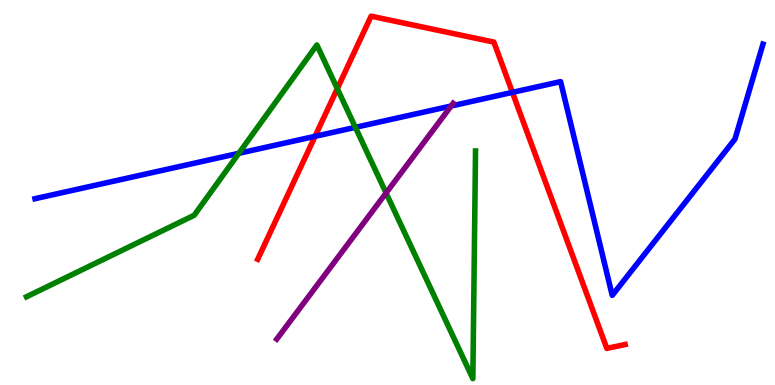[{'lines': ['blue', 'red'], 'intersections': [{'x': 4.07, 'y': 6.46}, {'x': 6.61, 'y': 7.6}]}, {'lines': ['green', 'red'], 'intersections': [{'x': 4.35, 'y': 7.7}]}, {'lines': ['purple', 'red'], 'intersections': []}, {'lines': ['blue', 'green'], 'intersections': [{'x': 3.08, 'y': 6.02}, {'x': 4.59, 'y': 6.69}]}, {'lines': ['blue', 'purple'], 'intersections': [{'x': 5.82, 'y': 7.25}]}, {'lines': ['green', 'purple'], 'intersections': [{'x': 4.98, 'y': 4.99}]}]